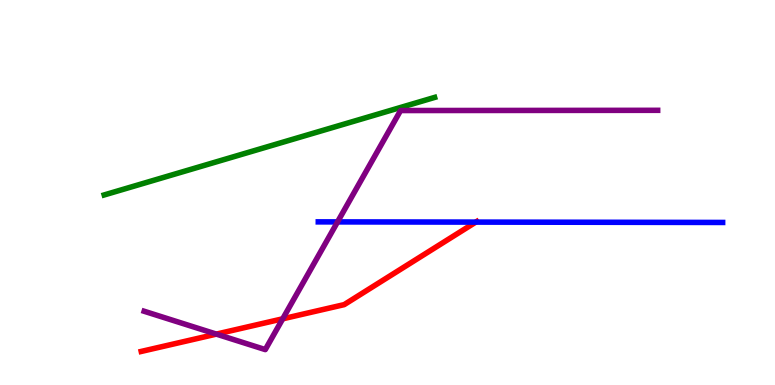[{'lines': ['blue', 'red'], 'intersections': [{'x': 6.14, 'y': 4.23}]}, {'lines': ['green', 'red'], 'intersections': []}, {'lines': ['purple', 'red'], 'intersections': [{'x': 2.79, 'y': 1.32}, {'x': 3.65, 'y': 1.72}]}, {'lines': ['blue', 'green'], 'intersections': []}, {'lines': ['blue', 'purple'], 'intersections': [{'x': 4.36, 'y': 4.24}]}, {'lines': ['green', 'purple'], 'intersections': []}]